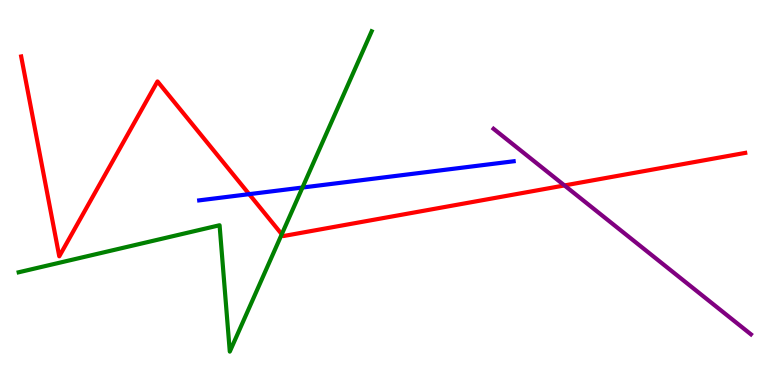[{'lines': ['blue', 'red'], 'intersections': [{'x': 3.22, 'y': 4.96}]}, {'lines': ['green', 'red'], 'intersections': [{'x': 3.64, 'y': 3.92}]}, {'lines': ['purple', 'red'], 'intersections': [{'x': 7.28, 'y': 5.18}]}, {'lines': ['blue', 'green'], 'intersections': [{'x': 3.9, 'y': 5.13}]}, {'lines': ['blue', 'purple'], 'intersections': []}, {'lines': ['green', 'purple'], 'intersections': []}]